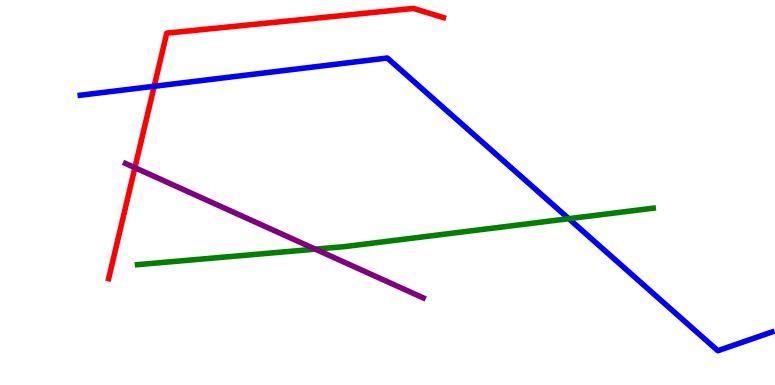[{'lines': ['blue', 'red'], 'intersections': [{'x': 1.99, 'y': 7.76}]}, {'lines': ['green', 'red'], 'intersections': []}, {'lines': ['purple', 'red'], 'intersections': [{'x': 1.74, 'y': 5.64}]}, {'lines': ['blue', 'green'], 'intersections': [{'x': 7.34, 'y': 4.32}]}, {'lines': ['blue', 'purple'], 'intersections': []}, {'lines': ['green', 'purple'], 'intersections': [{'x': 4.07, 'y': 3.53}]}]